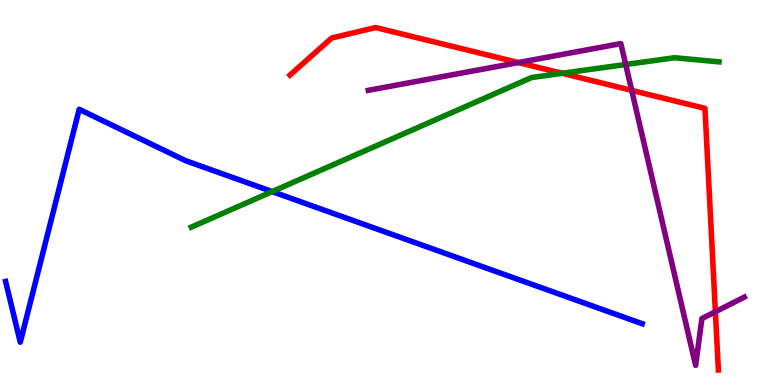[{'lines': ['blue', 'red'], 'intersections': []}, {'lines': ['green', 'red'], 'intersections': [{'x': 7.25, 'y': 8.1}]}, {'lines': ['purple', 'red'], 'intersections': [{'x': 6.69, 'y': 8.38}, {'x': 8.15, 'y': 7.65}, {'x': 9.23, 'y': 1.9}]}, {'lines': ['blue', 'green'], 'intersections': [{'x': 3.51, 'y': 5.02}]}, {'lines': ['blue', 'purple'], 'intersections': []}, {'lines': ['green', 'purple'], 'intersections': [{'x': 8.07, 'y': 8.32}]}]